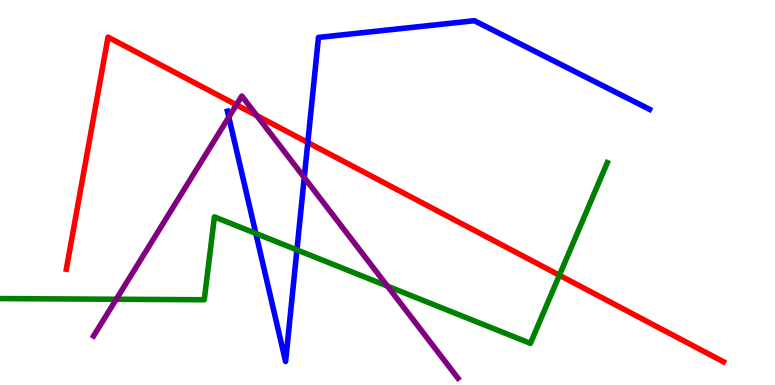[{'lines': ['blue', 'red'], 'intersections': [{'x': 3.97, 'y': 6.3}]}, {'lines': ['green', 'red'], 'intersections': [{'x': 7.22, 'y': 2.85}]}, {'lines': ['purple', 'red'], 'intersections': [{'x': 3.05, 'y': 7.28}, {'x': 3.31, 'y': 7.0}]}, {'lines': ['blue', 'green'], 'intersections': [{'x': 3.3, 'y': 3.94}, {'x': 3.83, 'y': 3.51}]}, {'lines': ['blue', 'purple'], 'intersections': [{'x': 2.95, 'y': 6.96}, {'x': 3.93, 'y': 5.39}]}, {'lines': ['green', 'purple'], 'intersections': [{'x': 1.5, 'y': 2.23}, {'x': 5.0, 'y': 2.57}]}]